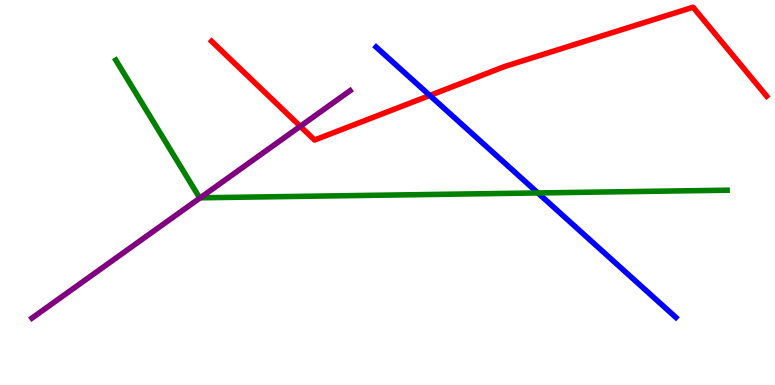[{'lines': ['blue', 'red'], 'intersections': [{'x': 5.55, 'y': 7.52}]}, {'lines': ['green', 'red'], 'intersections': []}, {'lines': ['purple', 'red'], 'intersections': [{'x': 3.87, 'y': 6.72}]}, {'lines': ['blue', 'green'], 'intersections': [{'x': 6.94, 'y': 4.99}]}, {'lines': ['blue', 'purple'], 'intersections': []}, {'lines': ['green', 'purple'], 'intersections': [{'x': 2.58, 'y': 4.86}]}]